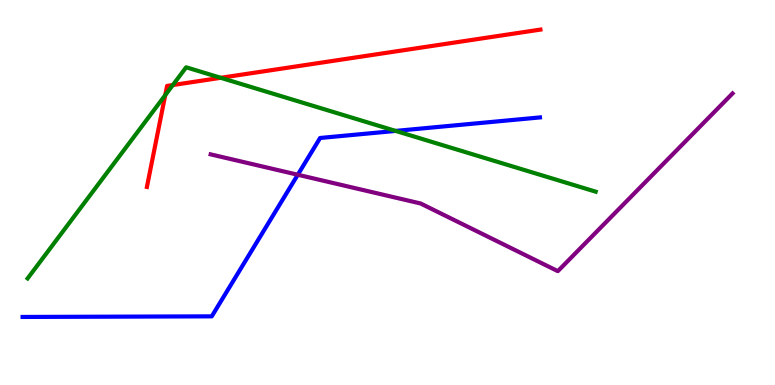[{'lines': ['blue', 'red'], 'intersections': []}, {'lines': ['green', 'red'], 'intersections': [{'x': 2.13, 'y': 7.53}, {'x': 2.23, 'y': 7.79}, {'x': 2.85, 'y': 7.98}]}, {'lines': ['purple', 'red'], 'intersections': []}, {'lines': ['blue', 'green'], 'intersections': [{'x': 5.1, 'y': 6.6}]}, {'lines': ['blue', 'purple'], 'intersections': [{'x': 3.84, 'y': 5.46}]}, {'lines': ['green', 'purple'], 'intersections': []}]